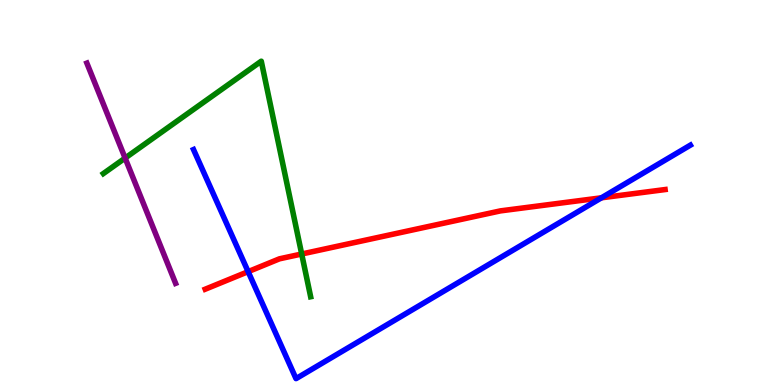[{'lines': ['blue', 'red'], 'intersections': [{'x': 3.2, 'y': 2.94}, {'x': 7.76, 'y': 4.86}]}, {'lines': ['green', 'red'], 'intersections': [{'x': 3.89, 'y': 3.4}]}, {'lines': ['purple', 'red'], 'intersections': []}, {'lines': ['blue', 'green'], 'intersections': []}, {'lines': ['blue', 'purple'], 'intersections': []}, {'lines': ['green', 'purple'], 'intersections': [{'x': 1.61, 'y': 5.89}]}]